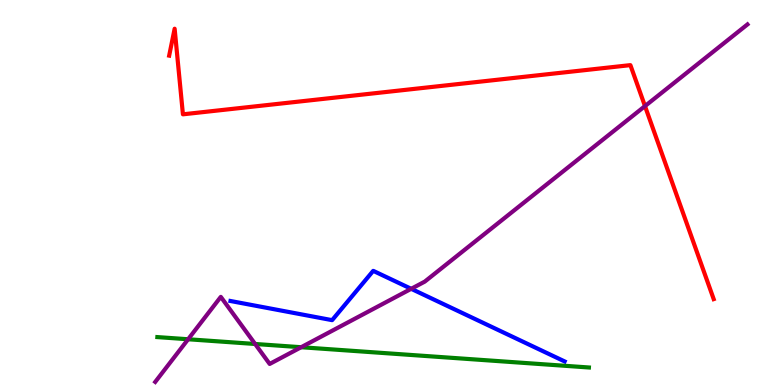[{'lines': ['blue', 'red'], 'intersections': []}, {'lines': ['green', 'red'], 'intersections': []}, {'lines': ['purple', 'red'], 'intersections': [{'x': 8.32, 'y': 7.24}]}, {'lines': ['blue', 'green'], 'intersections': []}, {'lines': ['blue', 'purple'], 'intersections': [{'x': 5.31, 'y': 2.5}]}, {'lines': ['green', 'purple'], 'intersections': [{'x': 2.43, 'y': 1.19}, {'x': 3.29, 'y': 1.07}, {'x': 3.89, 'y': 0.981}]}]